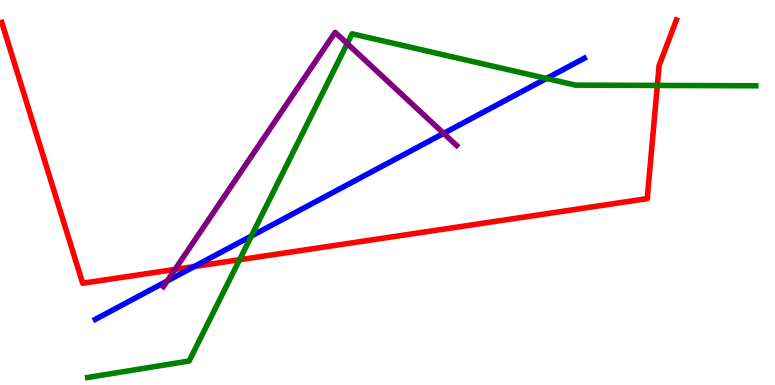[{'lines': ['blue', 'red'], 'intersections': [{'x': 2.51, 'y': 3.08}]}, {'lines': ['green', 'red'], 'intersections': [{'x': 3.09, 'y': 3.25}, {'x': 8.48, 'y': 7.78}]}, {'lines': ['purple', 'red'], 'intersections': [{'x': 2.26, 'y': 3.0}]}, {'lines': ['blue', 'green'], 'intersections': [{'x': 3.24, 'y': 3.87}, {'x': 7.05, 'y': 7.96}]}, {'lines': ['blue', 'purple'], 'intersections': [{'x': 2.16, 'y': 2.7}, {'x': 5.72, 'y': 6.54}]}, {'lines': ['green', 'purple'], 'intersections': [{'x': 4.48, 'y': 8.87}]}]